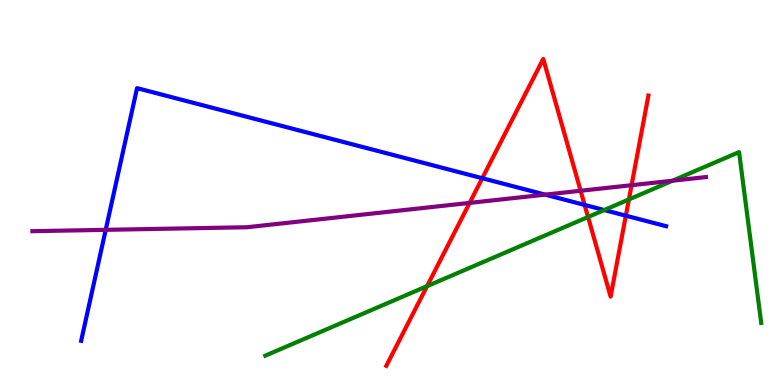[{'lines': ['blue', 'red'], 'intersections': [{'x': 6.22, 'y': 5.37}, {'x': 7.54, 'y': 4.68}, {'x': 8.08, 'y': 4.4}]}, {'lines': ['green', 'red'], 'intersections': [{'x': 5.51, 'y': 2.57}, {'x': 7.59, 'y': 4.36}, {'x': 8.11, 'y': 4.82}]}, {'lines': ['purple', 'red'], 'intersections': [{'x': 6.06, 'y': 4.73}, {'x': 7.49, 'y': 5.04}, {'x': 8.15, 'y': 5.19}]}, {'lines': ['blue', 'green'], 'intersections': [{'x': 7.8, 'y': 4.54}]}, {'lines': ['blue', 'purple'], 'intersections': [{'x': 1.36, 'y': 4.03}, {'x': 7.03, 'y': 4.94}]}, {'lines': ['green', 'purple'], 'intersections': [{'x': 8.68, 'y': 5.31}]}]